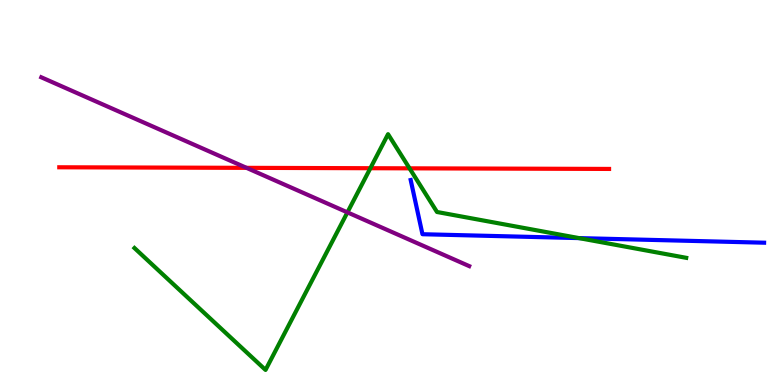[{'lines': ['blue', 'red'], 'intersections': []}, {'lines': ['green', 'red'], 'intersections': [{'x': 4.78, 'y': 5.63}, {'x': 5.28, 'y': 5.63}]}, {'lines': ['purple', 'red'], 'intersections': [{'x': 3.18, 'y': 5.64}]}, {'lines': ['blue', 'green'], 'intersections': [{'x': 7.47, 'y': 3.82}]}, {'lines': ['blue', 'purple'], 'intersections': []}, {'lines': ['green', 'purple'], 'intersections': [{'x': 4.48, 'y': 4.48}]}]